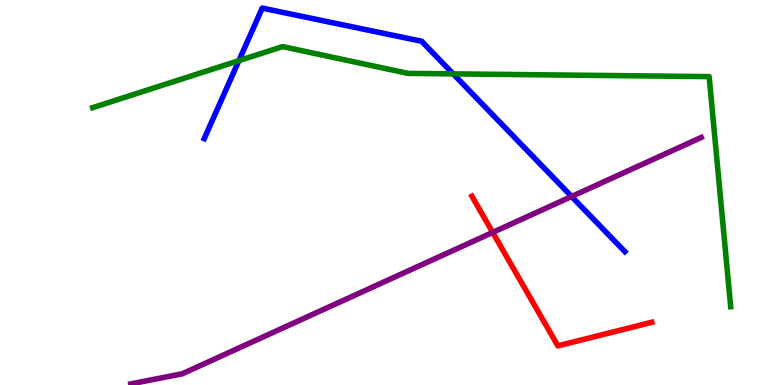[{'lines': ['blue', 'red'], 'intersections': []}, {'lines': ['green', 'red'], 'intersections': []}, {'lines': ['purple', 'red'], 'intersections': [{'x': 6.36, 'y': 3.96}]}, {'lines': ['blue', 'green'], 'intersections': [{'x': 3.08, 'y': 8.42}, {'x': 5.85, 'y': 8.08}]}, {'lines': ['blue', 'purple'], 'intersections': [{'x': 7.38, 'y': 4.9}]}, {'lines': ['green', 'purple'], 'intersections': []}]